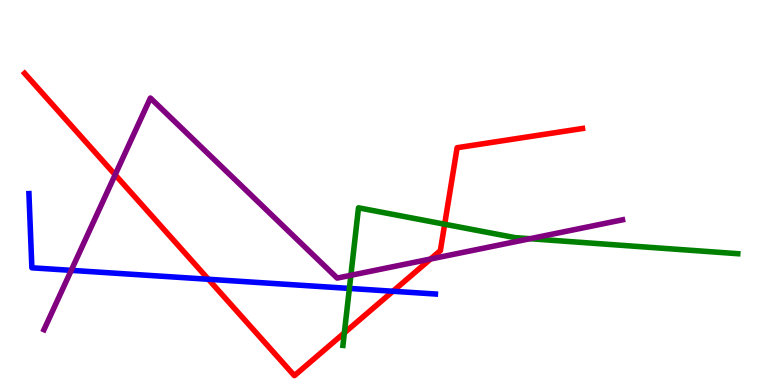[{'lines': ['blue', 'red'], 'intersections': [{'x': 2.69, 'y': 2.75}, {'x': 5.07, 'y': 2.43}]}, {'lines': ['green', 'red'], 'intersections': [{'x': 4.44, 'y': 1.35}, {'x': 5.74, 'y': 4.18}]}, {'lines': ['purple', 'red'], 'intersections': [{'x': 1.49, 'y': 5.46}, {'x': 5.56, 'y': 3.27}]}, {'lines': ['blue', 'green'], 'intersections': [{'x': 4.51, 'y': 2.51}]}, {'lines': ['blue', 'purple'], 'intersections': [{'x': 0.919, 'y': 2.98}]}, {'lines': ['green', 'purple'], 'intersections': [{'x': 4.53, 'y': 2.85}, {'x': 6.84, 'y': 3.8}]}]